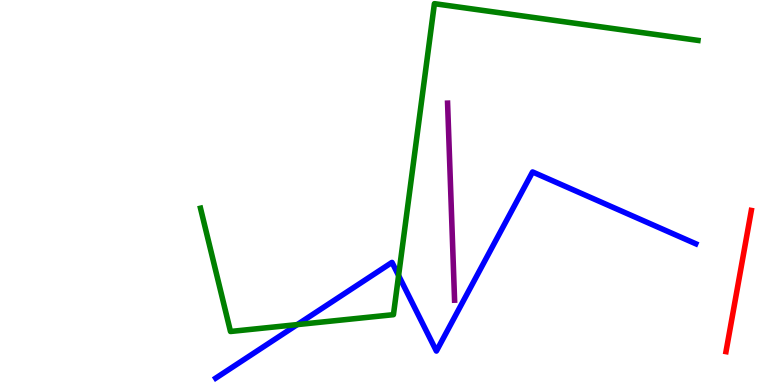[{'lines': ['blue', 'red'], 'intersections': []}, {'lines': ['green', 'red'], 'intersections': []}, {'lines': ['purple', 'red'], 'intersections': []}, {'lines': ['blue', 'green'], 'intersections': [{'x': 3.84, 'y': 1.57}, {'x': 5.14, 'y': 2.84}]}, {'lines': ['blue', 'purple'], 'intersections': []}, {'lines': ['green', 'purple'], 'intersections': []}]